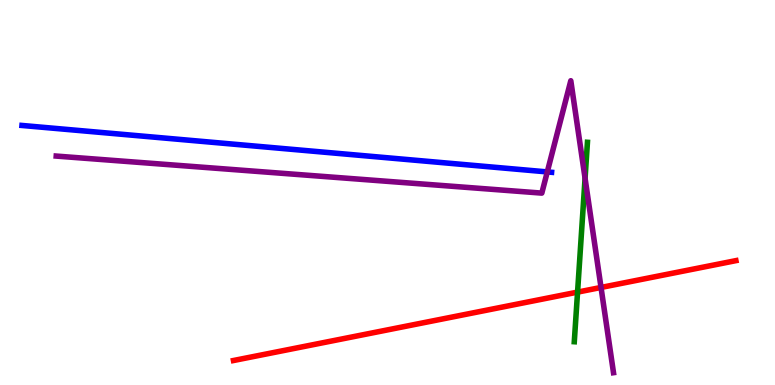[{'lines': ['blue', 'red'], 'intersections': []}, {'lines': ['green', 'red'], 'intersections': [{'x': 7.45, 'y': 2.41}]}, {'lines': ['purple', 'red'], 'intersections': [{'x': 7.76, 'y': 2.53}]}, {'lines': ['blue', 'green'], 'intersections': []}, {'lines': ['blue', 'purple'], 'intersections': [{'x': 7.06, 'y': 5.53}]}, {'lines': ['green', 'purple'], 'intersections': [{'x': 7.55, 'y': 5.37}]}]